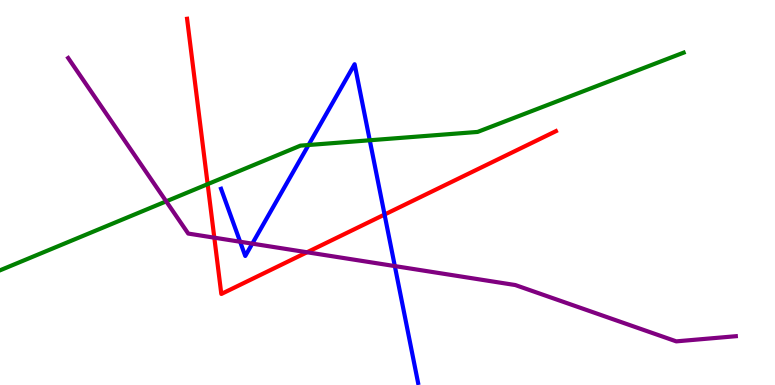[{'lines': ['blue', 'red'], 'intersections': [{'x': 4.96, 'y': 4.43}]}, {'lines': ['green', 'red'], 'intersections': [{'x': 2.68, 'y': 5.22}]}, {'lines': ['purple', 'red'], 'intersections': [{'x': 2.77, 'y': 3.83}, {'x': 3.96, 'y': 3.45}]}, {'lines': ['blue', 'green'], 'intersections': [{'x': 3.98, 'y': 6.23}, {'x': 4.77, 'y': 6.36}]}, {'lines': ['blue', 'purple'], 'intersections': [{'x': 3.1, 'y': 3.72}, {'x': 3.26, 'y': 3.67}, {'x': 5.09, 'y': 3.09}]}, {'lines': ['green', 'purple'], 'intersections': [{'x': 2.14, 'y': 4.77}]}]